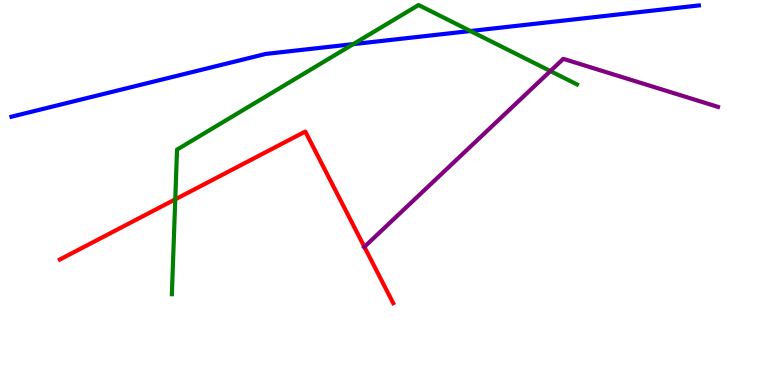[{'lines': ['blue', 'red'], 'intersections': []}, {'lines': ['green', 'red'], 'intersections': [{'x': 2.26, 'y': 4.82}]}, {'lines': ['purple', 'red'], 'intersections': [{'x': 4.7, 'y': 3.59}]}, {'lines': ['blue', 'green'], 'intersections': [{'x': 4.56, 'y': 8.85}, {'x': 6.07, 'y': 9.19}]}, {'lines': ['blue', 'purple'], 'intersections': []}, {'lines': ['green', 'purple'], 'intersections': [{'x': 7.1, 'y': 8.15}]}]